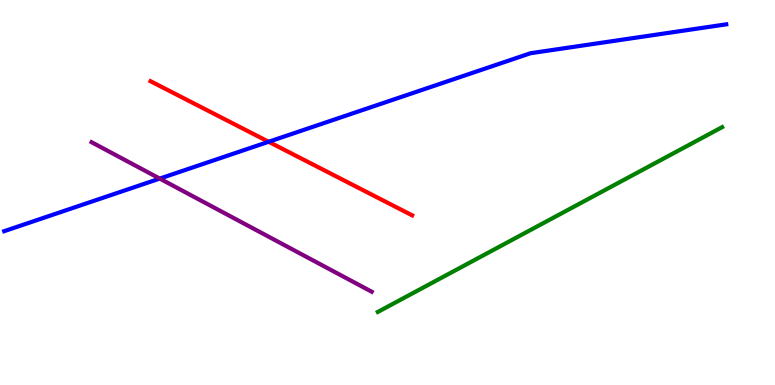[{'lines': ['blue', 'red'], 'intersections': [{'x': 3.47, 'y': 6.32}]}, {'lines': ['green', 'red'], 'intersections': []}, {'lines': ['purple', 'red'], 'intersections': []}, {'lines': ['blue', 'green'], 'intersections': []}, {'lines': ['blue', 'purple'], 'intersections': [{'x': 2.06, 'y': 5.36}]}, {'lines': ['green', 'purple'], 'intersections': []}]